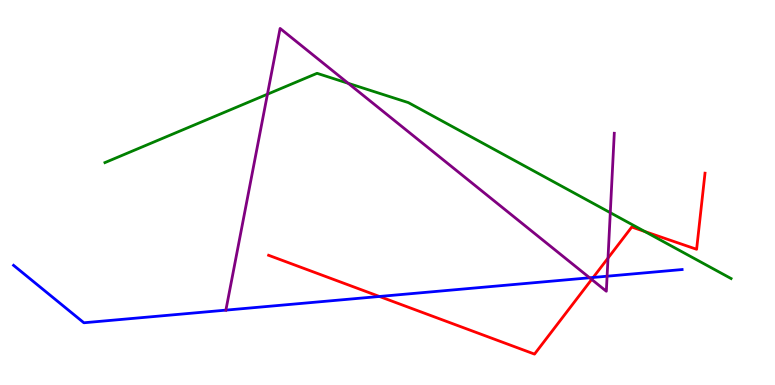[{'lines': ['blue', 'red'], 'intersections': [{'x': 4.9, 'y': 2.3}, {'x': 7.65, 'y': 2.79}]}, {'lines': ['green', 'red'], 'intersections': [{'x': 8.32, 'y': 3.99}]}, {'lines': ['purple', 'red'], 'intersections': [{'x': 7.63, 'y': 2.74}, {'x': 7.85, 'y': 3.3}]}, {'lines': ['blue', 'green'], 'intersections': []}, {'lines': ['blue', 'purple'], 'intersections': [{'x': 2.91, 'y': 1.94}, {'x': 7.61, 'y': 2.79}, {'x': 7.83, 'y': 2.83}]}, {'lines': ['green', 'purple'], 'intersections': [{'x': 3.45, 'y': 7.55}, {'x': 4.49, 'y': 7.84}, {'x': 7.87, 'y': 4.48}]}]